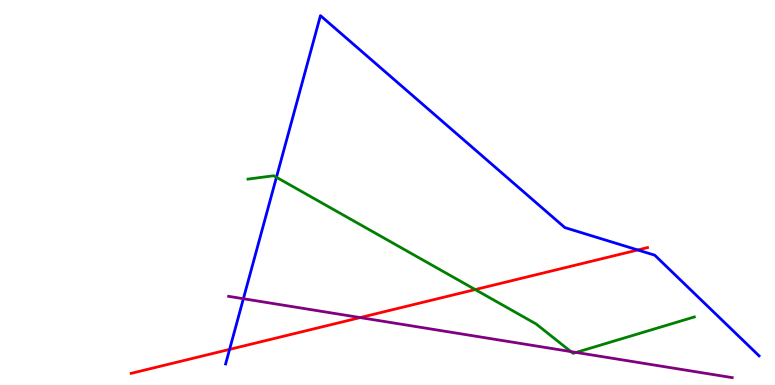[{'lines': ['blue', 'red'], 'intersections': [{'x': 2.96, 'y': 0.925}, {'x': 8.23, 'y': 3.51}]}, {'lines': ['green', 'red'], 'intersections': [{'x': 6.13, 'y': 2.48}]}, {'lines': ['purple', 'red'], 'intersections': [{'x': 4.65, 'y': 1.75}]}, {'lines': ['blue', 'green'], 'intersections': [{'x': 3.57, 'y': 5.4}]}, {'lines': ['blue', 'purple'], 'intersections': [{'x': 3.14, 'y': 2.24}]}, {'lines': ['green', 'purple'], 'intersections': [{'x': 7.37, 'y': 0.868}, {'x': 7.43, 'y': 0.846}]}]